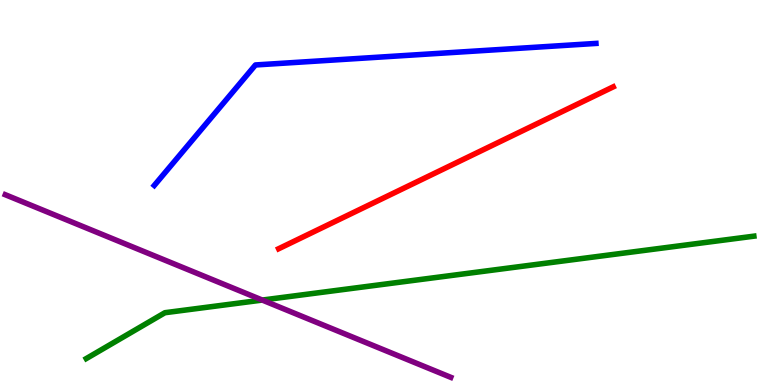[{'lines': ['blue', 'red'], 'intersections': []}, {'lines': ['green', 'red'], 'intersections': []}, {'lines': ['purple', 'red'], 'intersections': []}, {'lines': ['blue', 'green'], 'intersections': []}, {'lines': ['blue', 'purple'], 'intersections': []}, {'lines': ['green', 'purple'], 'intersections': [{'x': 3.38, 'y': 2.21}]}]